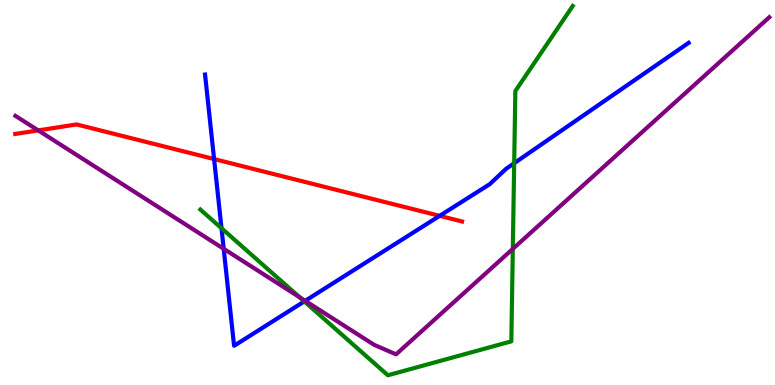[{'lines': ['blue', 'red'], 'intersections': [{'x': 2.76, 'y': 5.87}, {'x': 5.67, 'y': 4.39}]}, {'lines': ['green', 'red'], 'intersections': []}, {'lines': ['purple', 'red'], 'intersections': [{'x': 0.493, 'y': 6.61}]}, {'lines': ['blue', 'green'], 'intersections': [{'x': 2.86, 'y': 4.07}, {'x': 3.93, 'y': 2.17}, {'x': 6.63, 'y': 5.76}]}, {'lines': ['blue', 'purple'], 'intersections': [{'x': 2.89, 'y': 3.54}, {'x': 3.94, 'y': 2.19}]}, {'lines': ['green', 'purple'], 'intersections': [{'x': 3.87, 'y': 2.28}, {'x': 6.62, 'y': 3.54}]}]